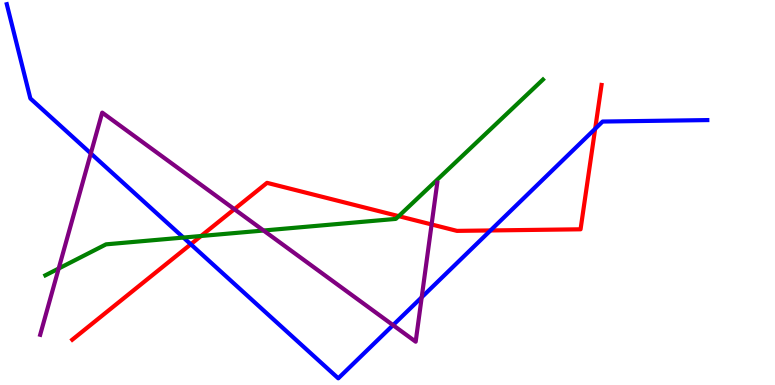[{'lines': ['blue', 'red'], 'intersections': [{'x': 2.46, 'y': 3.66}, {'x': 6.33, 'y': 4.01}, {'x': 7.68, 'y': 6.65}]}, {'lines': ['green', 'red'], 'intersections': [{'x': 2.59, 'y': 3.87}, {'x': 5.14, 'y': 4.39}]}, {'lines': ['purple', 'red'], 'intersections': [{'x': 3.02, 'y': 4.57}, {'x': 5.57, 'y': 4.17}]}, {'lines': ['blue', 'green'], 'intersections': [{'x': 2.37, 'y': 3.83}]}, {'lines': ['blue', 'purple'], 'intersections': [{'x': 1.17, 'y': 6.02}, {'x': 5.07, 'y': 1.55}, {'x': 5.44, 'y': 2.28}]}, {'lines': ['green', 'purple'], 'intersections': [{'x': 0.757, 'y': 3.03}, {'x': 3.4, 'y': 4.01}]}]